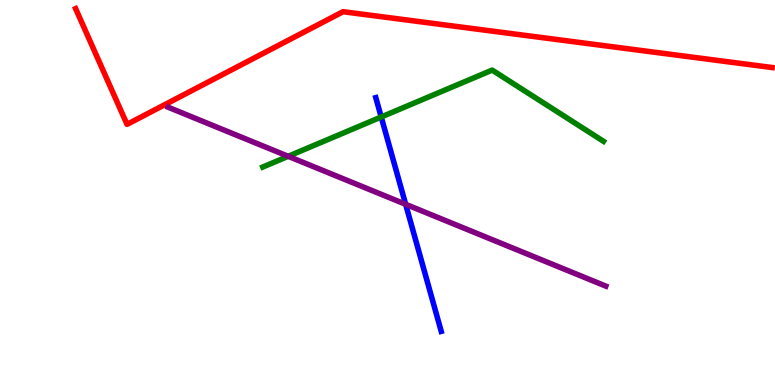[{'lines': ['blue', 'red'], 'intersections': []}, {'lines': ['green', 'red'], 'intersections': []}, {'lines': ['purple', 'red'], 'intersections': []}, {'lines': ['blue', 'green'], 'intersections': [{'x': 4.92, 'y': 6.96}]}, {'lines': ['blue', 'purple'], 'intersections': [{'x': 5.23, 'y': 4.69}]}, {'lines': ['green', 'purple'], 'intersections': [{'x': 3.72, 'y': 5.94}]}]